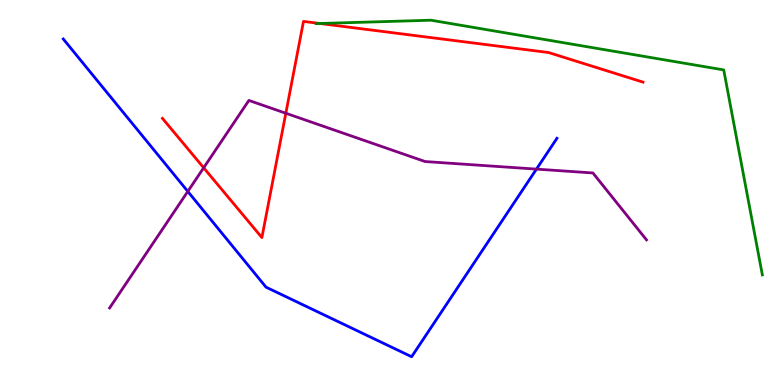[{'lines': ['blue', 'red'], 'intersections': []}, {'lines': ['green', 'red'], 'intersections': [{'x': 4.13, 'y': 9.39}]}, {'lines': ['purple', 'red'], 'intersections': [{'x': 2.63, 'y': 5.64}, {'x': 3.69, 'y': 7.06}]}, {'lines': ['blue', 'green'], 'intersections': []}, {'lines': ['blue', 'purple'], 'intersections': [{'x': 2.42, 'y': 5.03}, {'x': 6.92, 'y': 5.61}]}, {'lines': ['green', 'purple'], 'intersections': []}]